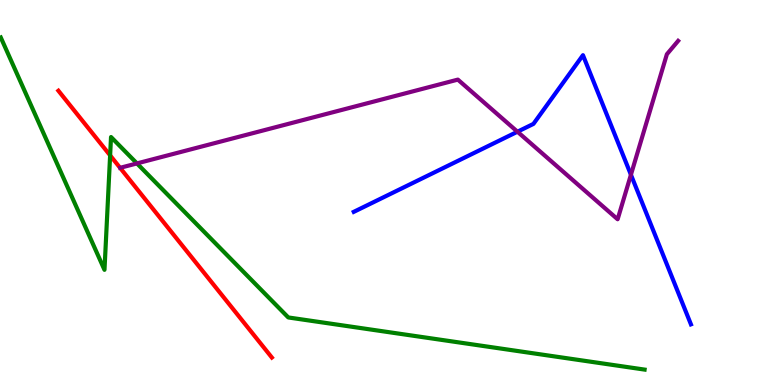[{'lines': ['blue', 'red'], 'intersections': []}, {'lines': ['green', 'red'], 'intersections': [{'x': 1.42, 'y': 5.96}]}, {'lines': ['purple', 'red'], 'intersections': []}, {'lines': ['blue', 'green'], 'intersections': []}, {'lines': ['blue', 'purple'], 'intersections': [{'x': 6.68, 'y': 6.58}, {'x': 8.14, 'y': 5.46}]}, {'lines': ['green', 'purple'], 'intersections': [{'x': 1.77, 'y': 5.76}]}]